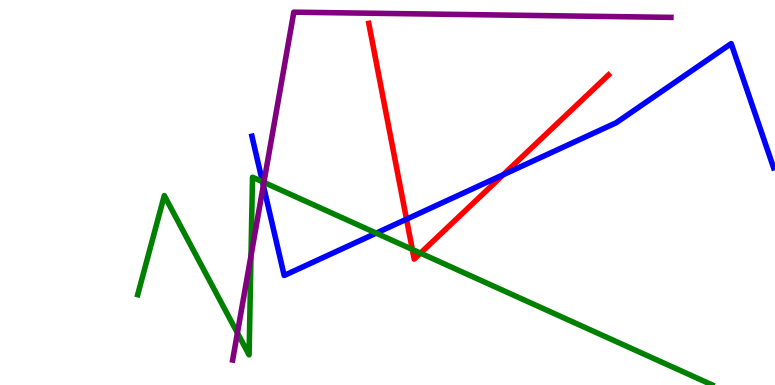[{'lines': ['blue', 'red'], 'intersections': [{'x': 5.25, 'y': 4.31}, {'x': 6.49, 'y': 5.46}]}, {'lines': ['green', 'red'], 'intersections': [{'x': 5.32, 'y': 3.52}, {'x': 5.43, 'y': 3.43}]}, {'lines': ['purple', 'red'], 'intersections': []}, {'lines': ['blue', 'green'], 'intersections': [{'x': 3.39, 'y': 5.28}, {'x': 4.85, 'y': 3.94}]}, {'lines': ['blue', 'purple'], 'intersections': [{'x': 3.4, 'y': 5.18}]}, {'lines': ['green', 'purple'], 'intersections': [{'x': 3.06, 'y': 1.35}, {'x': 3.24, 'y': 3.36}, {'x': 3.41, 'y': 5.26}]}]